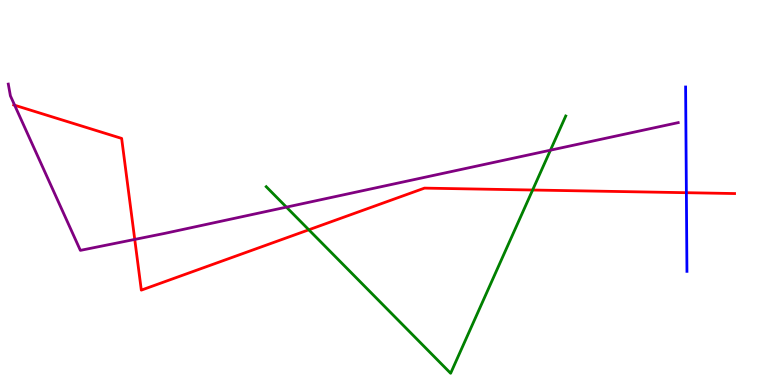[{'lines': ['blue', 'red'], 'intersections': [{'x': 8.86, 'y': 4.99}]}, {'lines': ['green', 'red'], 'intersections': [{'x': 3.98, 'y': 4.03}, {'x': 6.87, 'y': 5.06}]}, {'lines': ['purple', 'red'], 'intersections': [{'x': 0.189, 'y': 7.27}, {'x': 1.74, 'y': 3.78}]}, {'lines': ['blue', 'green'], 'intersections': []}, {'lines': ['blue', 'purple'], 'intersections': []}, {'lines': ['green', 'purple'], 'intersections': [{'x': 3.7, 'y': 4.62}, {'x': 7.1, 'y': 6.1}]}]